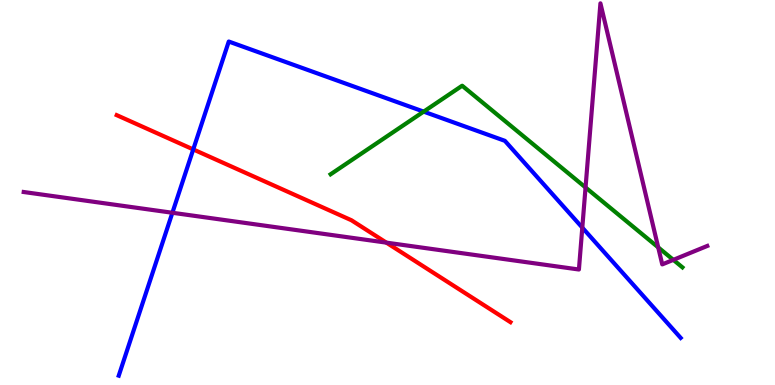[{'lines': ['blue', 'red'], 'intersections': [{'x': 2.49, 'y': 6.12}]}, {'lines': ['green', 'red'], 'intersections': []}, {'lines': ['purple', 'red'], 'intersections': [{'x': 4.99, 'y': 3.7}]}, {'lines': ['blue', 'green'], 'intersections': [{'x': 5.47, 'y': 7.1}]}, {'lines': ['blue', 'purple'], 'intersections': [{'x': 2.22, 'y': 4.47}, {'x': 7.51, 'y': 4.09}]}, {'lines': ['green', 'purple'], 'intersections': [{'x': 7.56, 'y': 5.13}, {'x': 8.49, 'y': 3.57}, {'x': 8.69, 'y': 3.25}]}]